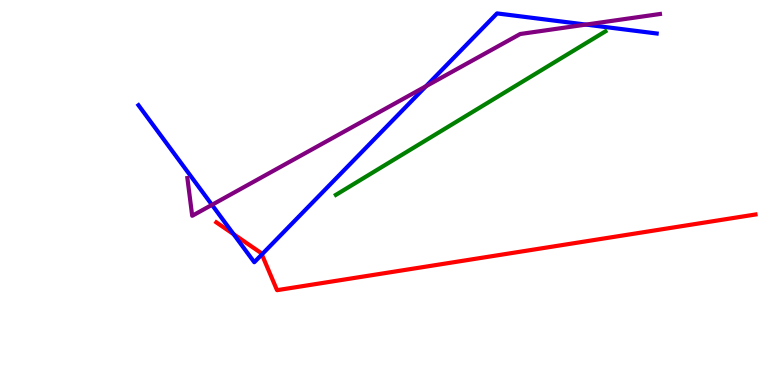[{'lines': ['blue', 'red'], 'intersections': [{'x': 3.01, 'y': 3.92}, {'x': 3.38, 'y': 3.39}]}, {'lines': ['green', 'red'], 'intersections': []}, {'lines': ['purple', 'red'], 'intersections': []}, {'lines': ['blue', 'green'], 'intersections': []}, {'lines': ['blue', 'purple'], 'intersections': [{'x': 2.74, 'y': 4.68}, {'x': 5.5, 'y': 7.76}, {'x': 7.56, 'y': 9.36}]}, {'lines': ['green', 'purple'], 'intersections': []}]